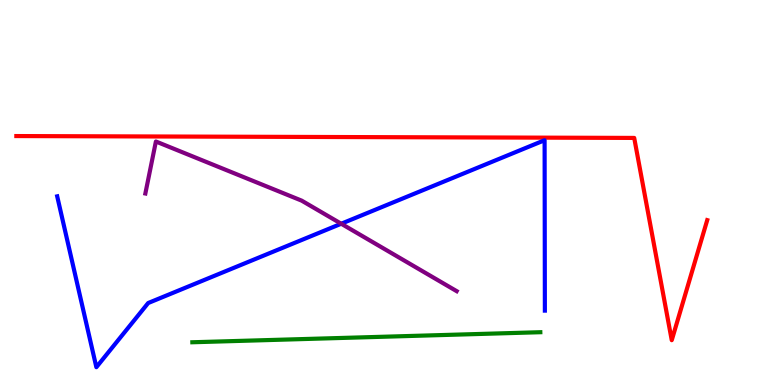[{'lines': ['blue', 'red'], 'intersections': []}, {'lines': ['green', 'red'], 'intersections': []}, {'lines': ['purple', 'red'], 'intersections': []}, {'lines': ['blue', 'green'], 'intersections': []}, {'lines': ['blue', 'purple'], 'intersections': [{'x': 4.4, 'y': 4.19}]}, {'lines': ['green', 'purple'], 'intersections': []}]